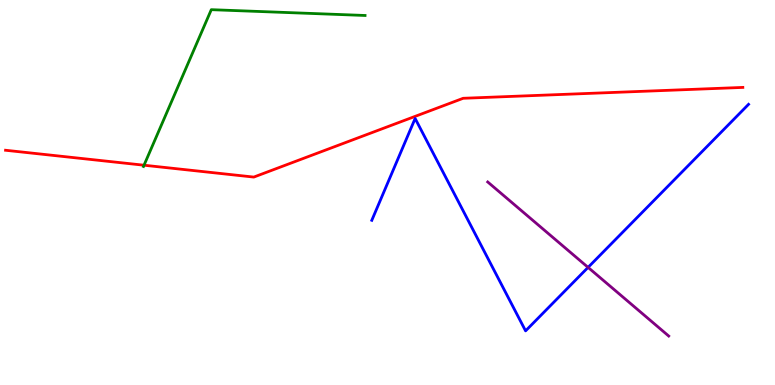[{'lines': ['blue', 'red'], 'intersections': []}, {'lines': ['green', 'red'], 'intersections': [{'x': 1.86, 'y': 5.71}]}, {'lines': ['purple', 'red'], 'intersections': []}, {'lines': ['blue', 'green'], 'intersections': []}, {'lines': ['blue', 'purple'], 'intersections': [{'x': 7.59, 'y': 3.05}]}, {'lines': ['green', 'purple'], 'intersections': []}]